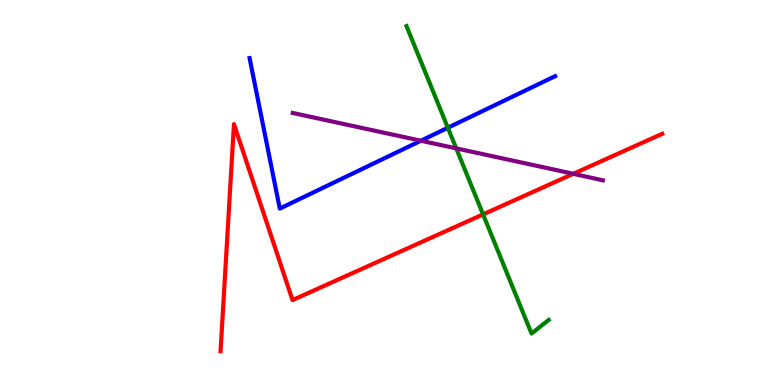[{'lines': ['blue', 'red'], 'intersections': []}, {'lines': ['green', 'red'], 'intersections': [{'x': 6.23, 'y': 4.43}]}, {'lines': ['purple', 'red'], 'intersections': [{'x': 7.4, 'y': 5.49}]}, {'lines': ['blue', 'green'], 'intersections': [{'x': 5.78, 'y': 6.68}]}, {'lines': ['blue', 'purple'], 'intersections': [{'x': 5.43, 'y': 6.34}]}, {'lines': ['green', 'purple'], 'intersections': [{'x': 5.89, 'y': 6.15}]}]